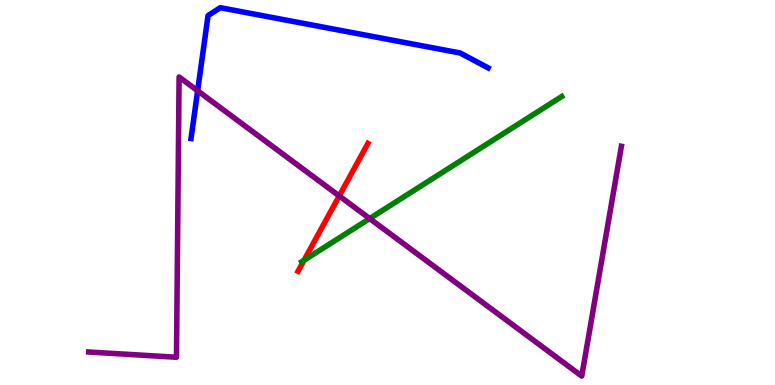[{'lines': ['blue', 'red'], 'intersections': []}, {'lines': ['green', 'red'], 'intersections': [{'x': 3.92, 'y': 3.24}]}, {'lines': ['purple', 'red'], 'intersections': [{'x': 4.38, 'y': 4.91}]}, {'lines': ['blue', 'green'], 'intersections': []}, {'lines': ['blue', 'purple'], 'intersections': [{'x': 2.55, 'y': 7.64}]}, {'lines': ['green', 'purple'], 'intersections': [{'x': 4.77, 'y': 4.32}]}]